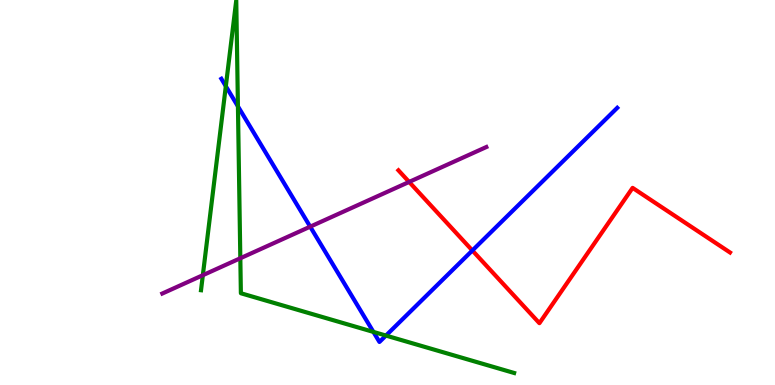[{'lines': ['blue', 'red'], 'intersections': [{'x': 6.09, 'y': 3.49}]}, {'lines': ['green', 'red'], 'intersections': []}, {'lines': ['purple', 'red'], 'intersections': [{'x': 5.28, 'y': 5.27}]}, {'lines': ['blue', 'green'], 'intersections': [{'x': 2.91, 'y': 7.76}, {'x': 3.07, 'y': 7.24}, {'x': 4.82, 'y': 1.38}, {'x': 4.98, 'y': 1.28}]}, {'lines': ['blue', 'purple'], 'intersections': [{'x': 4.0, 'y': 4.11}]}, {'lines': ['green', 'purple'], 'intersections': [{'x': 2.62, 'y': 2.85}, {'x': 3.1, 'y': 3.29}]}]